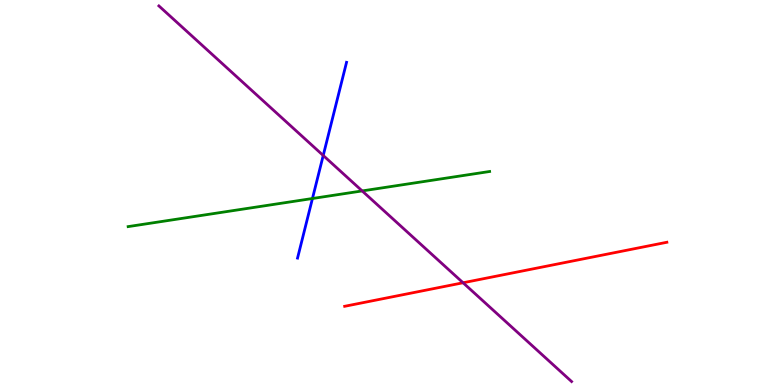[{'lines': ['blue', 'red'], 'intersections': []}, {'lines': ['green', 'red'], 'intersections': []}, {'lines': ['purple', 'red'], 'intersections': [{'x': 5.98, 'y': 2.66}]}, {'lines': ['blue', 'green'], 'intersections': [{'x': 4.03, 'y': 4.84}]}, {'lines': ['blue', 'purple'], 'intersections': [{'x': 4.17, 'y': 5.96}]}, {'lines': ['green', 'purple'], 'intersections': [{'x': 4.67, 'y': 5.04}]}]